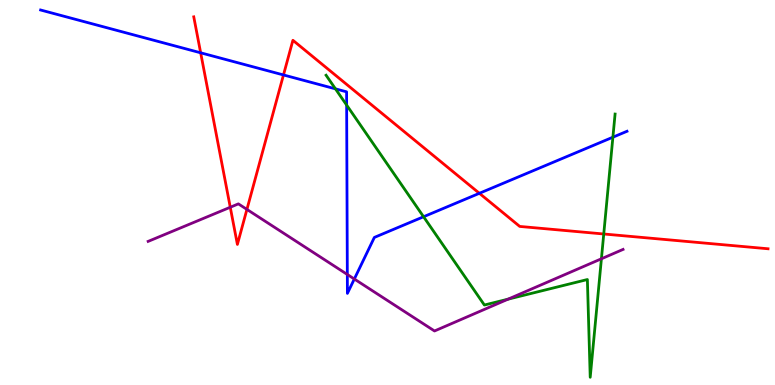[{'lines': ['blue', 'red'], 'intersections': [{'x': 2.59, 'y': 8.63}, {'x': 3.66, 'y': 8.05}, {'x': 6.19, 'y': 4.98}]}, {'lines': ['green', 'red'], 'intersections': [{'x': 7.79, 'y': 3.92}]}, {'lines': ['purple', 'red'], 'intersections': [{'x': 2.97, 'y': 4.62}, {'x': 3.19, 'y': 4.56}]}, {'lines': ['blue', 'green'], 'intersections': [{'x': 4.33, 'y': 7.69}, {'x': 4.47, 'y': 7.27}, {'x': 5.47, 'y': 4.37}, {'x': 7.91, 'y': 6.44}]}, {'lines': ['blue', 'purple'], 'intersections': [{'x': 4.48, 'y': 2.87}, {'x': 4.57, 'y': 2.75}]}, {'lines': ['green', 'purple'], 'intersections': [{'x': 6.56, 'y': 2.23}, {'x': 7.76, 'y': 3.28}]}]